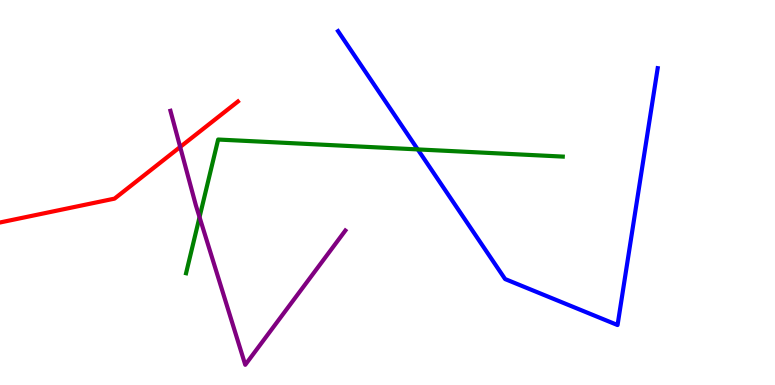[{'lines': ['blue', 'red'], 'intersections': []}, {'lines': ['green', 'red'], 'intersections': []}, {'lines': ['purple', 'red'], 'intersections': [{'x': 2.32, 'y': 6.18}]}, {'lines': ['blue', 'green'], 'intersections': [{'x': 5.39, 'y': 6.12}]}, {'lines': ['blue', 'purple'], 'intersections': []}, {'lines': ['green', 'purple'], 'intersections': [{'x': 2.57, 'y': 4.36}]}]